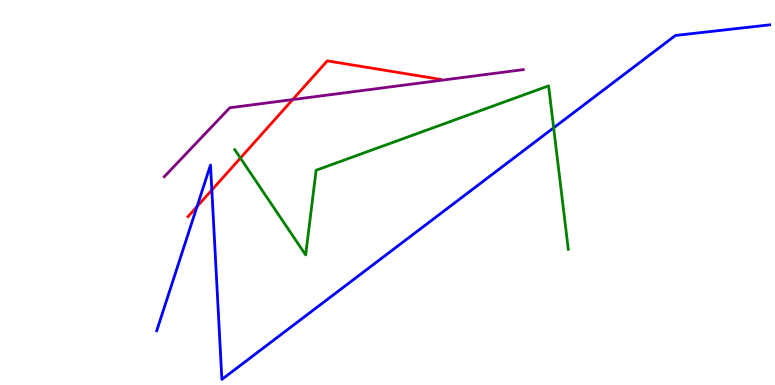[{'lines': ['blue', 'red'], 'intersections': [{'x': 2.54, 'y': 4.63}, {'x': 2.73, 'y': 5.06}]}, {'lines': ['green', 'red'], 'intersections': [{'x': 3.1, 'y': 5.89}]}, {'lines': ['purple', 'red'], 'intersections': [{'x': 3.78, 'y': 7.41}]}, {'lines': ['blue', 'green'], 'intersections': [{'x': 7.14, 'y': 6.68}]}, {'lines': ['blue', 'purple'], 'intersections': []}, {'lines': ['green', 'purple'], 'intersections': []}]